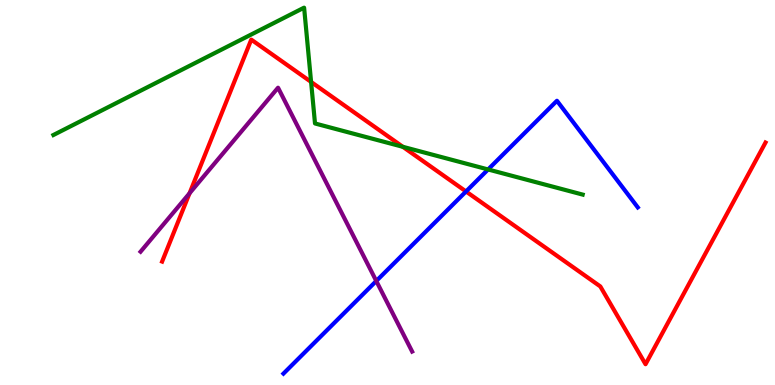[{'lines': ['blue', 'red'], 'intersections': [{'x': 6.01, 'y': 5.03}]}, {'lines': ['green', 'red'], 'intersections': [{'x': 4.01, 'y': 7.87}, {'x': 5.2, 'y': 6.19}]}, {'lines': ['purple', 'red'], 'intersections': [{'x': 2.45, 'y': 4.98}]}, {'lines': ['blue', 'green'], 'intersections': [{'x': 6.3, 'y': 5.6}]}, {'lines': ['blue', 'purple'], 'intersections': [{'x': 4.86, 'y': 2.7}]}, {'lines': ['green', 'purple'], 'intersections': []}]